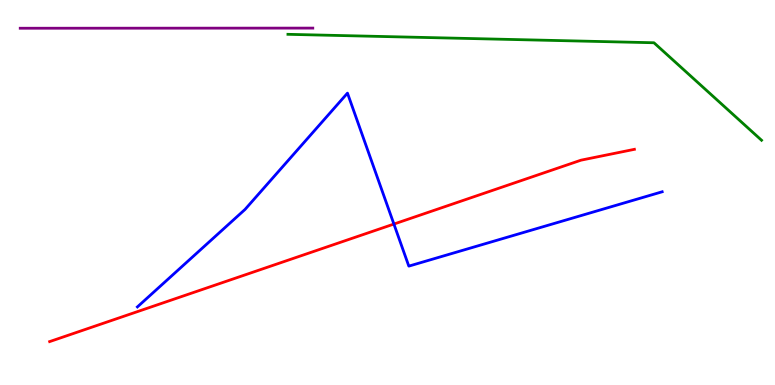[{'lines': ['blue', 'red'], 'intersections': [{'x': 5.08, 'y': 4.18}]}, {'lines': ['green', 'red'], 'intersections': []}, {'lines': ['purple', 'red'], 'intersections': []}, {'lines': ['blue', 'green'], 'intersections': []}, {'lines': ['blue', 'purple'], 'intersections': []}, {'lines': ['green', 'purple'], 'intersections': []}]